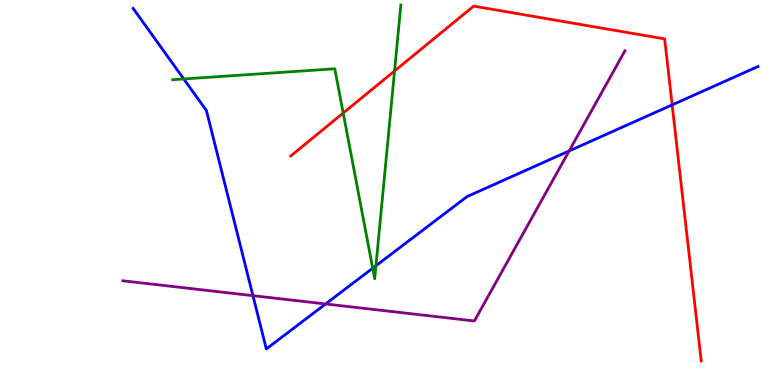[{'lines': ['blue', 'red'], 'intersections': [{'x': 8.67, 'y': 7.28}]}, {'lines': ['green', 'red'], 'intersections': [{'x': 4.43, 'y': 7.06}, {'x': 5.09, 'y': 8.16}]}, {'lines': ['purple', 'red'], 'intersections': []}, {'lines': ['blue', 'green'], 'intersections': [{'x': 2.37, 'y': 7.95}, {'x': 4.81, 'y': 3.03}, {'x': 4.85, 'y': 3.1}]}, {'lines': ['blue', 'purple'], 'intersections': [{'x': 3.26, 'y': 2.32}, {'x': 4.2, 'y': 2.1}, {'x': 7.34, 'y': 6.08}]}, {'lines': ['green', 'purple'], 'intersections': []}]